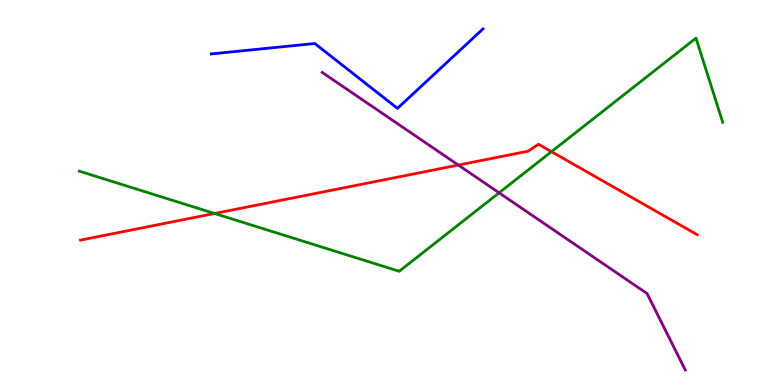[{'lines': ['blue', 'red'], 'intersections': []}, {'lines': ['green', 'red'], 'intersections': [{'x': 2.77, 'y': 4.45}, {'x': 7.12, 'y': 6.06}]}, {'lines': ['purple', 'red'], 'intersections': [{'x': 5.91, 'y': 5.71}]}, {'lines': ['blue', 'green'], 'intersections': []}, {'lines': ['blue', 'purple'], 'intersections': []}, {'lines': ['green', 'purple'], 'intersections': [{'x': 6.44, 'y': 4.99}]}]